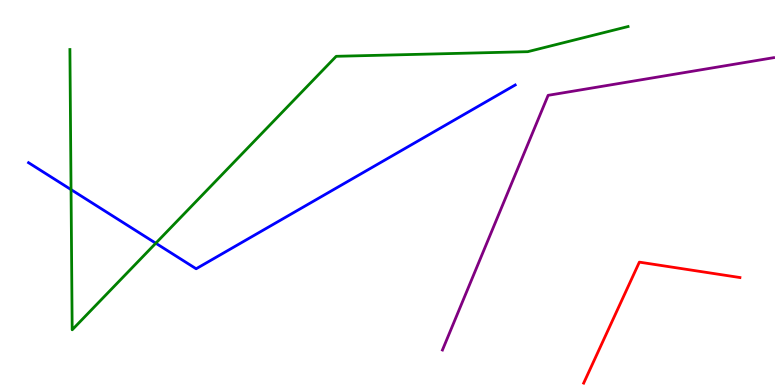[{'lines': ['blue', 'red'], 'intersections': []}, {'lines': ['green', 'red'], 'intersections': []}, {'lines': ['purple', 'red'], 'intersections': []}, {'lines': ['blue', 'green'], 'intersections': [{'x': 0.917, 'y': 5.08}, {'x': 2.01, 'y': 3.68}]}, {'lines': ['blue', 'purple'], 'intersections': []}, {'lines': ['green', 'purple'], 'intersections': []}]